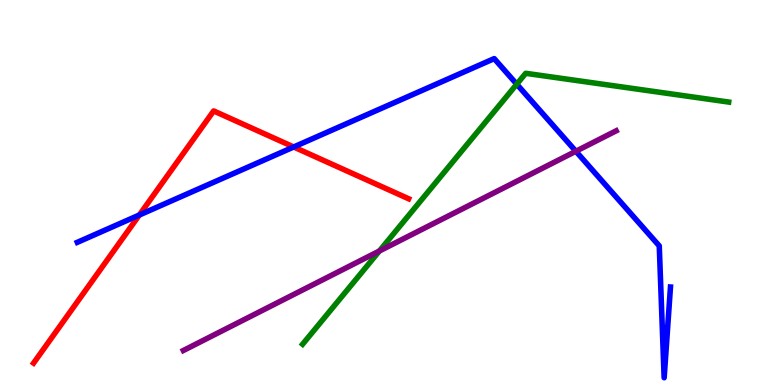[{'lines': ['blue', 'red'], 'intersections': [{'x': 1.8, 'y': 4.42}, {'x': 3.79, 'y': 6.18}]}, {'lines': ['green', 'red'], 'intersections': []}, {'lines': ['purple', 'red'], 'intersections': []}, {'lines': ['blue', 'green'], 'intersections': [{'x': 6.67, 'y': 7.81}]}, {'lines': ['blue', 'purple'], 'intersections': [{'x': 7.43, 'y': 6.07}]}, {'lines': ['green', 'purple'], 'intersections': [{'x': 4.9, 'y': 3.48}]}]